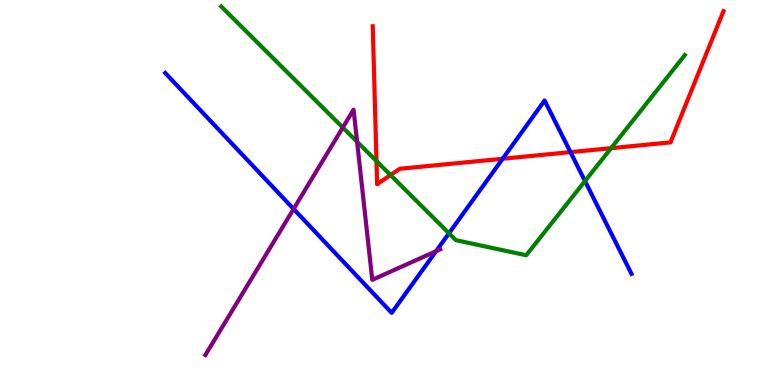[{'lines': ['blue', 'red'], 'intersections': [{'x': 6.49, 'y': 5.88}, {'x': 7.36, 'y': 6.05}]}, {'lines': ['green', 'red'], 'intersections': [{'x': 4.86, 'y': 5.82}, {'x': 5.04, 'y': 5.45}, {'x': 7.88, 'y': 6.15}]}, {'lines': ['purple', 'red'], 'intersections': []}, {'lines': ['blue', 'green'], 'intersections': [{'x': 5.79, 'y': 3.94}, {'x': 7.55, 'y': 5.3}]}, {'lines': ['blue', 'purple'], 'intersections': [{'x': 3.79, 'y': 4.57}, {'x': 5.63, 'y': 3.48}]}, {'lines': ['green', 'purple'], 'intersections': [{'x': 4.42, 'y': 6.69}, {'x': 4.61, 'y': 6.32}]}]